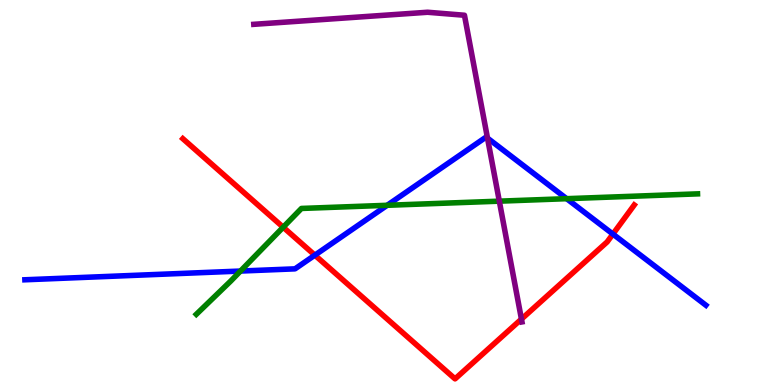[{'lines': ['blue', 'red'], 'intersections': [{'x': 4.06, 'y': 3.37}, {'x': 7.91, 'y': 3.92}]}, {'lines': ['green', 'red'], 'intersections': [{'x': 3.65, 'y': 4.1}]}, {'lines': ['purple', 'red'], 'intersections': [{'x': 6.73, 'y': 1.71}]}, {'lines': ['blue', 'green'], 'intersections': [{'x': 3.1, 'y': 2.96}, {'x': 5.0, 'y': 4.67}, {'x': 7.31, 'y': 4.84}]}, {'lines': ['blue', 'purple'], 'intersections': [{'x': 6.29, 'y': 6.41}]}, {'lines': ['green', 'purple'], 'intersections': [{'x': 6.44, 'y': 4.77}]}]